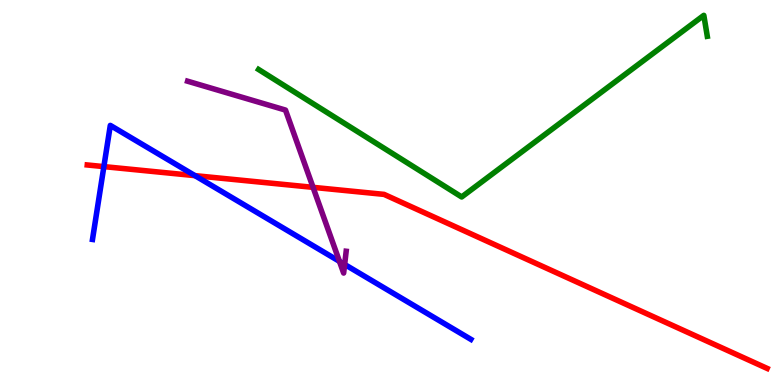[{'lines': ['blue', 'red'], 'intersections': [{'x': 1.34, 'y': 5.67}, {'x': 2.52, 'y': 5.44}]}, {'lines': ['green', 'red'], 'intersections': []}, {'lines': ['purple', 'red'], 'intersections': [{'x': 4.04, 'y': 5.13}]}, {'lines': ['blue', 'green'], 'intersections': []}, {'lines': ['blue', 'purple'], 'intersections': [{'x': 4.38, 'y': 3.21}, {'x': 4.45, 'y': 3.13}]}, {'lines': ['green', 'purple'], 'intersections': []}]